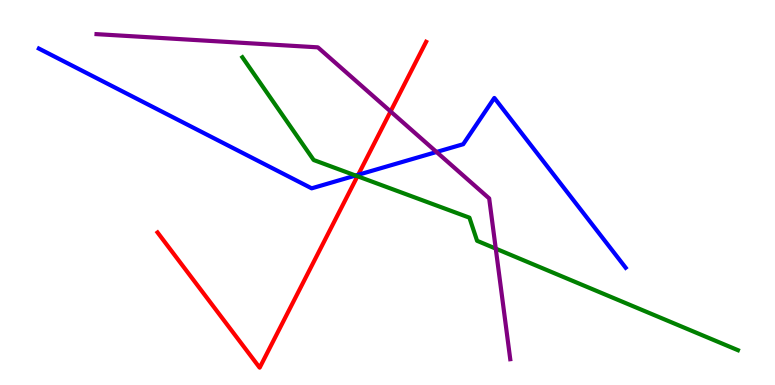[{'lines': ['blue', 'red'], 'intersections': [{'x': 4.62, 'y': 5.46}]}, {'lines': ['green', 'red'], 'intersections': [{'x': 4.61, 'y': 5.42}]}, {'lines': ['purple', 'red'], 'intersections': [{'x': 5.04, 'y': 7.11}]}, {'lines': ['blue', 'green'], 'intersections': [{'x': 4.59, 'y': 5.44}]}, {'lines': ['blue', 'purple'], 'intersections': [{'x': 5.63, 'y': 6.05}]}, {'lines': ['green', 'purple'], 'intersections': [{'x': 6.4, 'y': 3.54}]}]